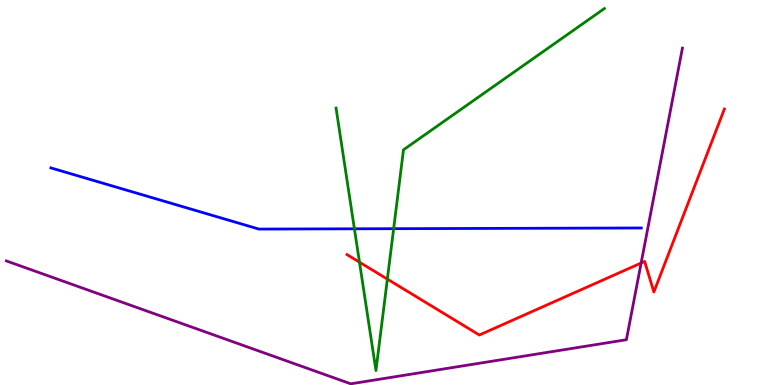[{'lines': ['blue', 'red'], 'intersections': []}, {'lines': ['green', 'red'], 'intersections': [{'x': 4.64, 'y': 3.19}, {'x': 5.0, 'y': 2.75}]}, {'lines': ['purple', 'red'], 'intersections': [{'x': 8.27, 'y': 3.17}]}, {'lines': ['blue', 'green'], 'intersections': [{'x': 4.57, 'y': 4.06}, {'x': 5.08, 'y': 4.06}]}, {'lines': ['blue', 'purple'], 'intersections': []}, {'lines': ['green', 'purple'], 'intersections': []}]